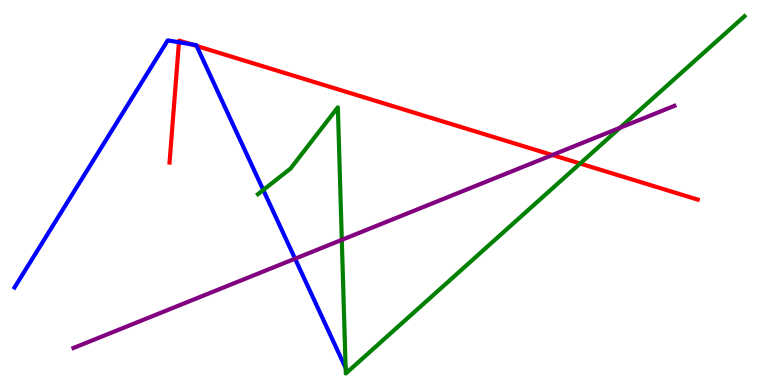[{'lines': ['blue', 'red'], 'intersections': [{'x': 2.31, 'y': 8.9}, {'x': 2.47, 'y': 8.85}, {'x': 2.54, 'y': 8.81}]}, {'lines': ['green', 'red'], 'intersections': [{'x': 7.49, 'y': 5.75}]}, {'lines': ['purple', 'red'], 'intersections': [{'x': 7.13, 'y': 5.97}]}, {'lines': ['blue', 'green'], 'intersections': [{'x': 3.4, 'y': 5.07}]}, {'lines': ['blue', 'purple'], 'intersections': [{'x': 3.81, 'y': 3.28}]}, {'lines': ['green', 'purple'], 'intersections': [{'x': 4.41, 'y': 3.77}, {'x': 8.0, 'y': 6.68}]}]